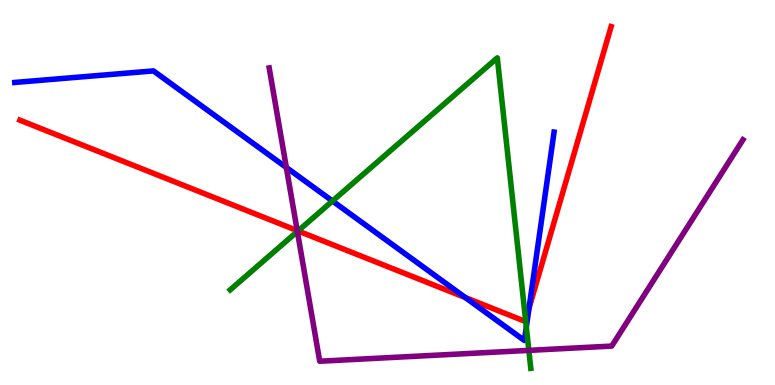[{'lines': ['blue', 'red'], 'intersections': [{'x': 6.0, 'y': 2.27}, {'x': 6.83, 'y': 1.99}]}, {'lines': ['green', 'red'], 'intersections': [{'x': 3.85, 'y': 4.0}, {'x': 6.78, 'y': 1.69}]}, {'lines': ['purple', 'red'], 'intersections': [{'x': 3.83, 'y': 4.01}]}, {'lines': ['blue', 'green'], 'intersections': [{'x': 4.29, 'y': 4.78}, {'x': 6.79, 'y': 1.51}]}, {'lines': ['blue', 'purple'], 'intersections': [{'x': 3.69, 'y': 5.65}]}, {'lines': ['green', 'purple'], 'intersections': [{'x': 3.84, 'y': 3.99}, {'x': 6.82, 'y': 0.899}]}]